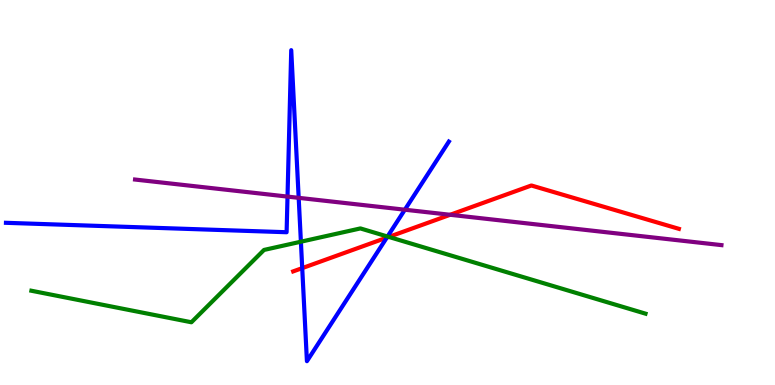[{'lines': ['blue', 'red'], 'intersections': [{'x': 3.9, 'y': 3.04}, {'x': 4.99, 'y': 3.83}]}, {'lines': ['green', 'red'], 'intersections': [{'x': 5.02, 'y': 3.85}]}, {'lines': ['purple', 'red'], 'intersections': [{'x': 5.81, 'y': 4.42}]}, {'lines': ['blue', 'green'], 'intersections': [{'x': 3.88, 'y': 3.72}, {'x': 5.0, 'y': 3.86}]}, {'lines': ['blue', 'purple'], 'intersections': [{'x': 3.71, 'y': 4.89}, {'x': 3.85, 'y': 4.86}, {'x': 5.22, 'y': 4.55}]}, {'lines': ['green', 'purple'], 'intersections': []}]